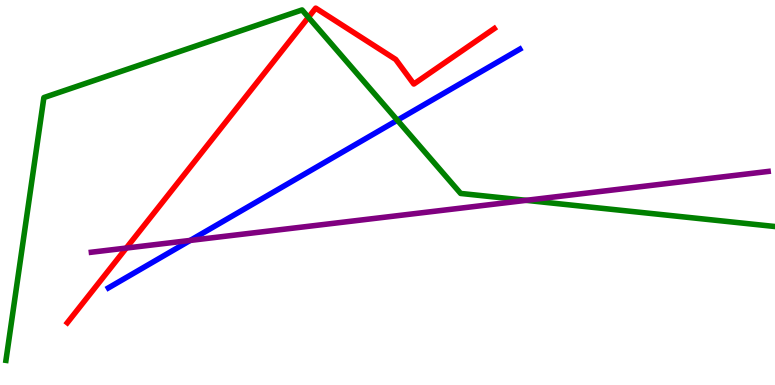[{'lines': ['blue', 'red'], 'intersections': []}, {'lines': ['green', 'red'], 'intersections': [{'x': 3.98, 'y': 9.55}]}, {'lines': ['purple', 'red'], 'intersections': [{'x': 1.63, 'y': 3.56}]}, {'lines': ['blue', 'green'], 'intersections': [{'x': 5.13, 'y': 6.88}]}, {'lines': ['blue', 'purple'], 'intersections': [{'x': 2.45, 'y': 3.76}]}, {'lines': ['green', 'purple'], 'intersections': [{'x': 6.79, 'y': 4.8}]}]